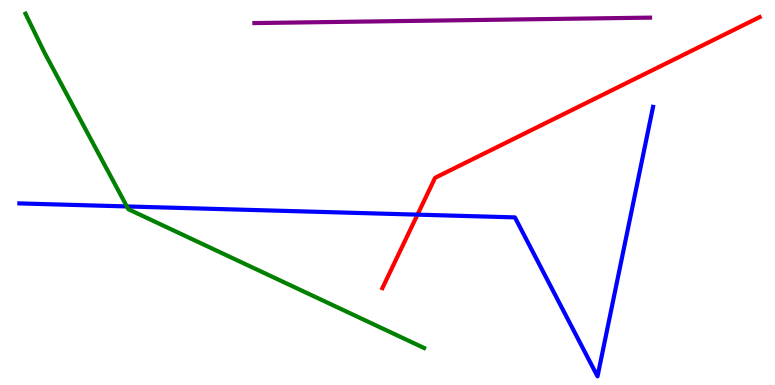[{'lines': ['blue', 'red'], 'intersections': [{'x': 5.39, 'y': 4.42}]}, {'lines': ['green', 'red'], 'intersections': []}, {'lines': ['purple', 'red'], 'intersections': []}, {'lines': ['blue', 'green'], 'intersections': [{'x': 1.64, 'y': 4.64}]}, {'lines': ['blue', 'purple'], 'intersections': []}, {'lines': ['green', 'purple'], 'intersections': []}]